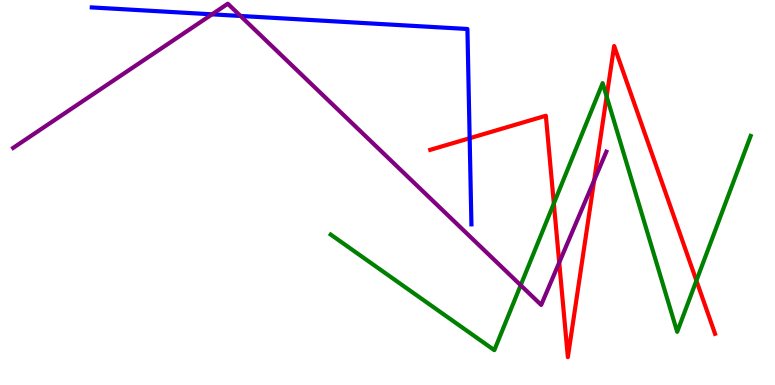[{'lines': ['blue', 'red'], 'intersections': [{'x': 6.06, 'y': 6.41}]}, {'lines': ['green', 'red'], 'intersections': [{'x': 7.15, 'y': 4.72}, {'x': 7.83, 'y': 7.49}, {'x': 8.99, 'y': 2.71}]}, {'lines': ['purple', 'red'], 'intersections': [{'x': 7.22, 'y': 3.18}, {'x': 7.67, 'y': 5.32}]}, {'lines': ['blue', 'green'], 'intersections': []}, {'lines': ['blue', 'purple'], 'intersections': [{'x': 2.74, 'y': 9.63}, {'x': 3.1, 'y': 9.59}]}, {'lines': ['green', 'purple'], 'intersections': [{'x': 6.72, 'y': 2.59}]}]